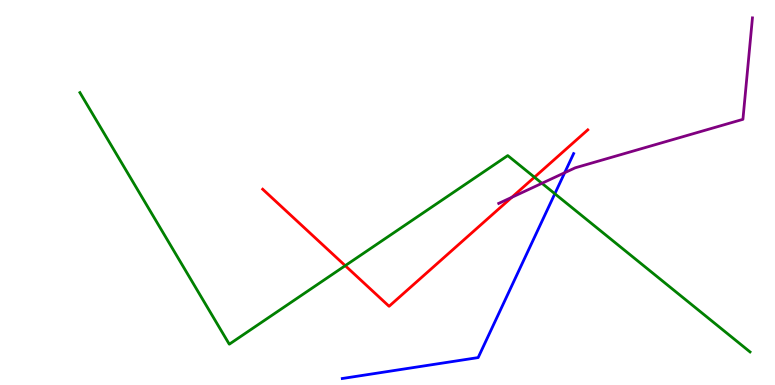[{'lines': ['blue', 'red'], 'intersections': []}, {'lines': ['green', 'red'], 'intersections': [{'x': 4.45, 'y': 3.1}, {'x': 6.9, 'y': 5.4}]}, {'lines': ['purple', 'red'], 'intersections': [{'x': 6.6, 'y': 4.87}]}, {'lines': ['blue', 'green'], 'intersections': [{'x': 7.16, 'y': 4.97}]}, {'lines': ['blue', 'purple'], 'intersections': [{'x': 7.29, 'y': 5.51}]}, {'lines': ['green', 'purple'], 'intersections': [{'x': 6.99, 'y': 5.24}]}]